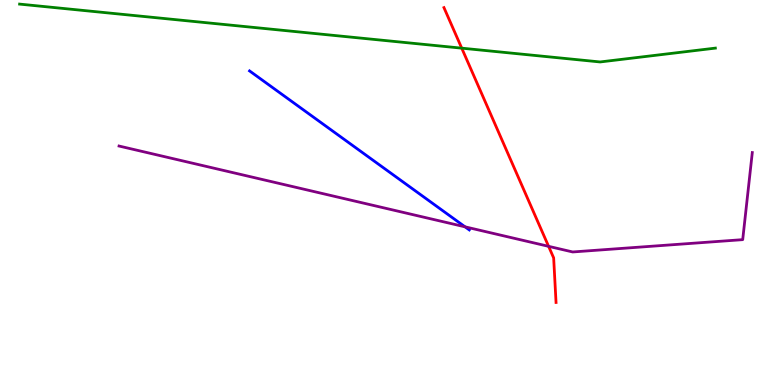[{'lines': ['blue', 'red'], 'intersections': []}, {'lines': ['green', 'red'], 'intersections': [{'x': 5.96, 'y': 8.75}]}, {'lines': ['purple', 'red'], 'intersections': [{'x': 7.08, 'y': 3.6}]}, {'lines': ['blue', 'green'], 'intersections': []}, {'lines': ['blue', 'purple'], 'intersections': [{'x': 6.0, 'y': 4.11}]}, {'lines': ['green', 'purple'], 'intersections': []}]